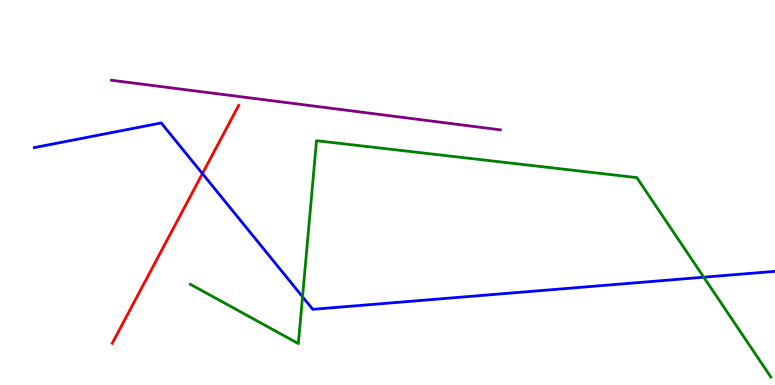[{'lines': ['blue', 'red'], 'intersections': [{'x': 2.61, 'y': 5.49}]}, {'lines': ['green', 'red'], 'intersections': []}, {'lines': ['purple', 'red'], 'intersections': []}, {'lines': ['blue', 'green'], 'intersections': [{'x': 3.9, 'y': 2.29}, {'x': 9.08, 'y': 2.8}]}, {'lines': ['blue', 'purple'], 'intersections': []}, {'lines': ['green', 'purple'], 'intersections': []}]